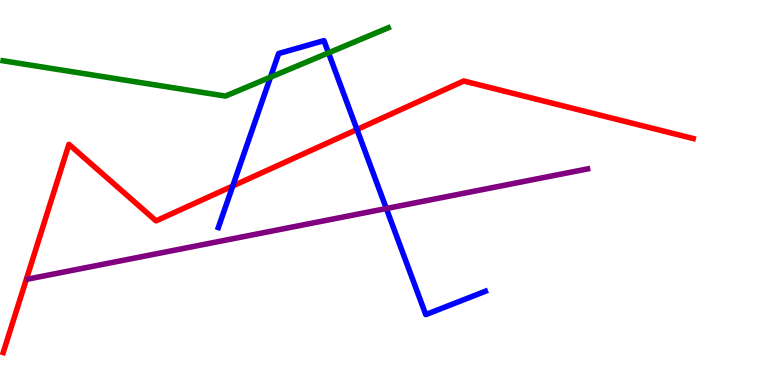[{'lines': ['blue', 'red'], 'intersections': [{'x': 3.0, 'y': 5.17}, {'x': 4.61, 'y': 6.64}]}, {'lines': ['green', 'red'], 'intersections': []}, {'lines': ['purple', 'red'], 'intersections': []}, {'lines': ['blue', 'green'], 'intersections': [{'x': 3.49, 'y': 8.0}, {'x': 4.24, 'y': 8.63}]}, {'lines': ['blue', 'purple'], 'intersections': [{'x': 4.99, 'y': 4.58}]}, {'lines': ['green', 'purple'], 'intersections': []}]